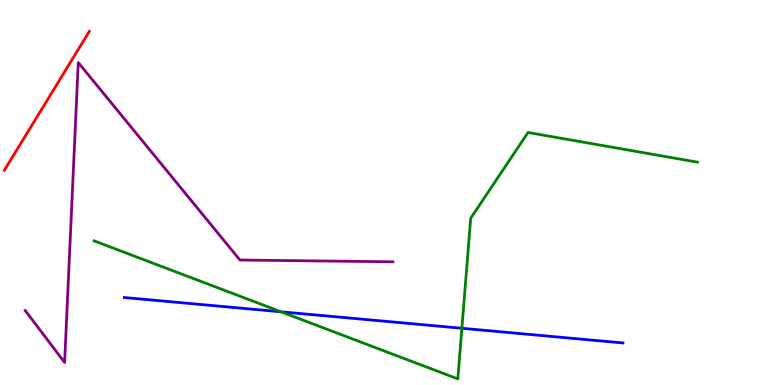[{'lines': ['blue', 'red'], 'intersections': []}, {'lines': ['green', 'red'], 'intersections': []}, {'lines': ['purple', 'red'], 'intersections': []}, {'lines': ['blue', 'green'], 'intersections': [{'x': 3.63, 'y': 1.9}, {'x': 5.96, 'y': 1.47}]}, {'lines': ['blue', 'purple'], 'intersections': []}, {'lines': ['green', 'purple'], 'intersections': []}]